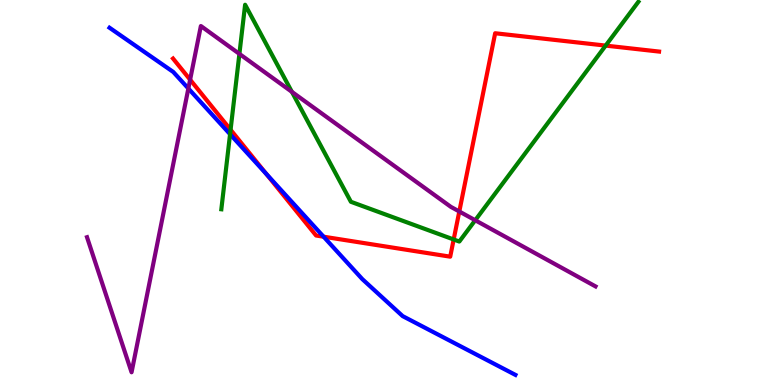[{'lines': ['blue', 'red'], 'intersections': [{'x': 3.44, 'y': 5.48}, {'x': 4.18, 'y': 3.85}]}, {'lines': ['green', 'red'], 'intersections': [{'x': 2.98, 'y': 6.63}, {'x': 5.85, 'y': 3.78}, {'x': 7.81, 'y': 8.82}]}, {'lines': ['purple', 'red'], 'intersections': [{'x': 2.45, 'y': 7.93}, {'x': 5.93, 'y': 4.51}]}, {'lines': ['blue', 'green'], 'intersections': [{'x': 2.97, 'y': 6.51}]}, {'lines': ['blue', 'purple'], 'intersections': [{'x': 2.43, 'y': 7.7}]}, {'lines': ['green', 'purple'], 'intersections': [{'x': 3.09, 'y': 8.6}, {'x': 3.77, 'y': 7.61}, {'x': 6.13, 'y': 4.28}]}]